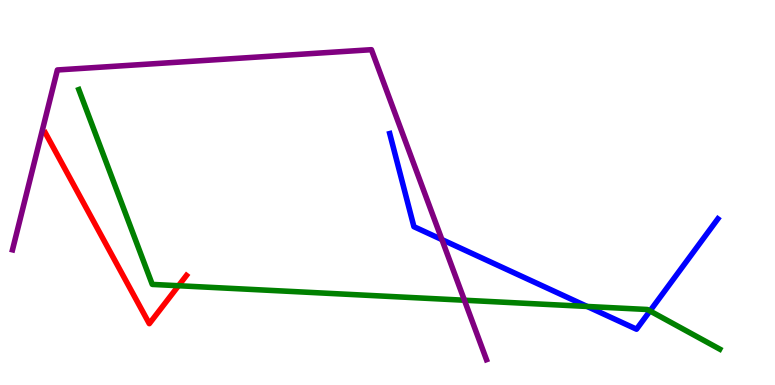[{'lines': ['blue', 'red'], 'intersections': []}, {'lines': ['green', 'red'], 'intersections': [{'x': 2.3, 'y': 2.58}]}, {'lines': ['purple', 'red'], 'intersections': []}, {'lines': ['blue', 'green'], 'intersections': [{'x': 7.58, 'y': 2.04}, {'x': 8.39, 'y': 1.92}]}, {'lines': ['blue', 'purple'], 'intersections': [{'x': 5.7, 'y': 3.78}]}, {'lines': ['green', 'purple'], 'intersections': [{'x': 5.99, 'y': 2.2}]}]